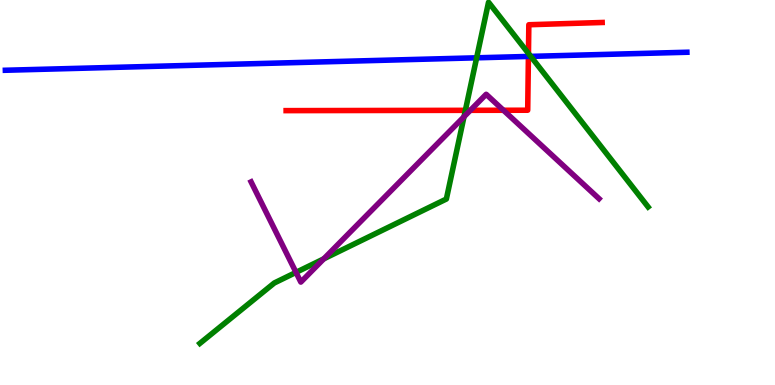[{'lines': ['blue', 'red'], 'intersections': [{'x': 6.82, 'y': 8.53}]}, {'lines': ['green', 'red'], 'intersections': [{'x': 6.0, 'y': 7.13}, {'x': 6.82, 'y': 8.61}]}, {'lines': ['purple', 'red'], 'intersections': [{'x': 6.07, 'y': 7.13}, {'x': 6.5, 'y': 7.14}]}, {'lines': ['blue', 'green'], 'intersections': [{'x': 6.15, 'y': 8.5}, {'x': 6.85, 'y': 8.54}]}, {'lines': ['blue', 'purple'], 'intersections': []}, {'lines': ['green', 'purple'], 'intersections': [{'x': 3.82, 'y': 2.93}, {'x': 4.18, 'y': 3.28}, {'x': 5.99, 'y': 6.97}]}]